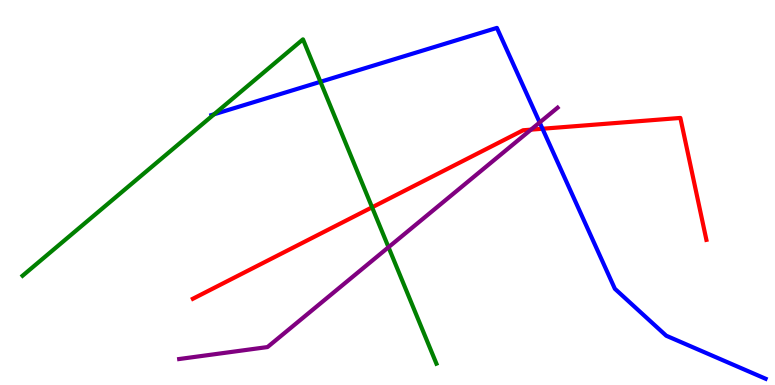[{'lines': ['blue', 'red'], 'intersections': [{'x': 7.0, 'y': 6.66}]}, {'lines': ['green', 'red'], 'intersections': [{'x': 4.8, 'y': 4.62}]}, {'lines': ['purple', 'red'], 'intersections': [{'x': 6.85, 'y': 6.63}]}, {'lines': ['blue', 'green'], 'intersections': [{'x': 2.76, 'y': 7.03}, {'x': 4.13, 'y': 7.88}]}, {'lines': ['blue', 'purple'], 'intersections': [{'x': 6.96, 'y': 6.82}]}, {'lines': ['green', 'purple'], 'intersections': [{'x': 5.01, 'y': 3.58}]}]